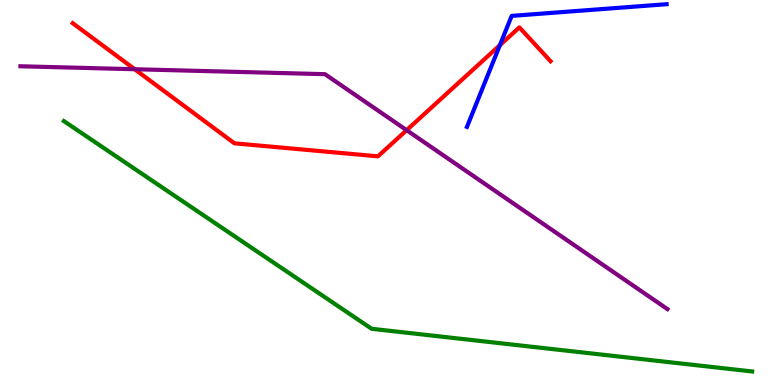[{'lines': ['blue', 'red'], 'intersections': [{'x': 6.45, 'y': 8.83}]}, {'lines': ['green', 'red'], 'intersections': []}, {'lines': ['purple', 'red'], 'intersections': [{'x': 1.74, 'y': 8.2}, {'x': 5.25, 'y': 6.62}]}, {'lines': ['blue', 'green'], 'intersections': []}, {'lines': ['blue', 'purple'], 'intersections': []}, {'lines': ['green', 'purple'], 'intersections': []}]